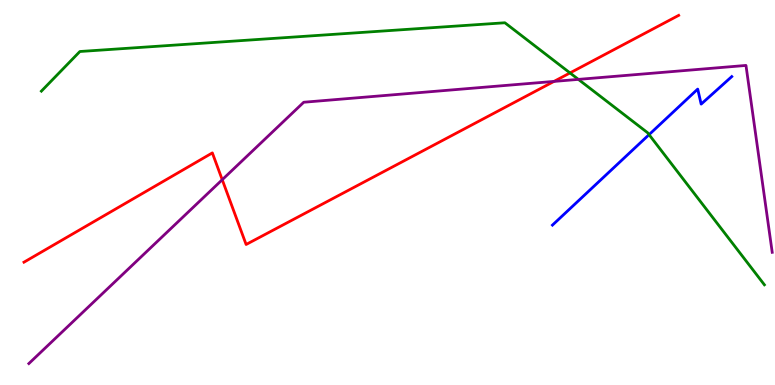[{'lines': ['blue', 'red'], 'intersections': []}, {'lines': ['green', 'red'], 'intersections': [{'x': 7.35, 'y': 8.11}]}, {'lines': ['purple', 'red'], 'intersections': [{'x': 2.87, 'y': 5.33}, {'x': 7.15, 'y': 7.89}]}, {'lines': ['blue', 'green'], 'intersections': [{'x': 8.38, 'y': 6.5}]}, {'lines': ['blue', 'purple'], 'intersections': []}, {'lines': ['green', 'purple'], 'intersections': [{'x': 7.46, 'y': 7.94}]}]